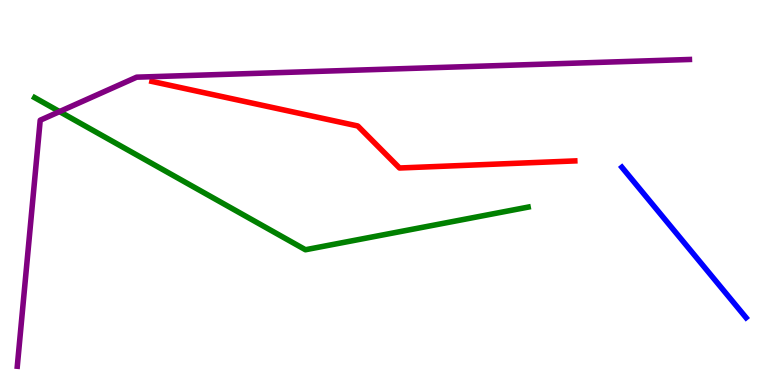[{'lines': ['blue', 'red'], 'intersections': []}, {'lines': ['green', 'red'], 'intersections': []}, {'lines': ['purple', 'red'], 'intersections': []}, {'lines': ['blue', 'green'], 'intersections': []}, {'lines': ['blue', 'purple'], 'intersections': []}, {'lines': ['green', 'purple'], 'intersections': [{'x': 0.768, 'y': 7.1}]}]